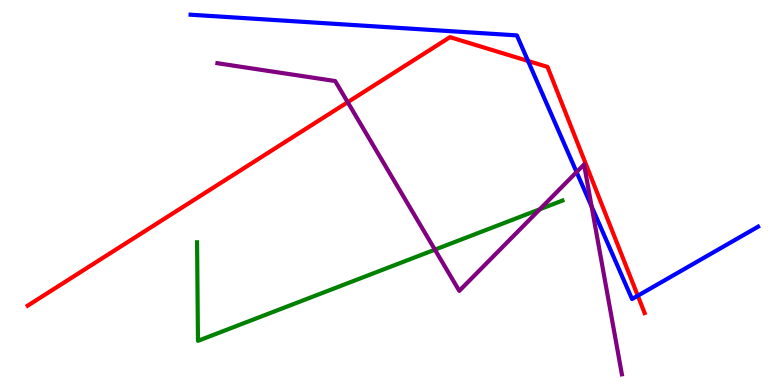[{'lines': ['blue', 'red'], 'intersections': [{'x': 6.81, 'y': 8.42}, {'x': 8.23, 'y': 2.32}]}, {'lines': ['green', 'red'], 'intersections': []}, {'lines': ['purple', 'red'], 'intersections': [{'x': 4.49, 'y': 7.35}]}, {'lines': ['blue', 'green'], 'intersections': []}, {'lines': ['blue', 'purple'], 'intersections': [{'x': 7.44, 'y': 5.53}, {'x': 7.63, 'y': 4.64}]}, {'lines': ['green', 'purple'], 'intersections': [{'x': 5.61, 'y': 3.52}, {'x': 6.97, 'y': 4.56}]}]